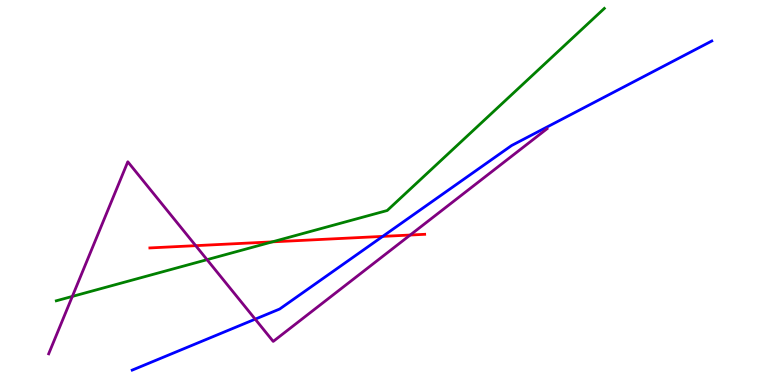[{'lines': ['blue', 'red'], 'intersections': [{'x': 4.94, 'y': 3.86}]}, {'lines': ['green', 'red'], 'intersections': [{'x': 3.51, 'y': 3.72}]}, {'lines': ['purple', 'red'], 'intersections': [{'x': 2.53, 'y': 3.62}, {'x': 5.29, 'y': 3.9}]}, {'lines': ['blue', 'green'], 'intersections': []}, {'lines': ['blue', 'purple'], 'intersections': [{'x': 3.29, 'y': 1.71}]}, {'lines': ['green', 'purple'], 'intersections': [{'x': 0.933, 'y': 2.3}, {'x': 2.67, 'y': 3.26}]}]